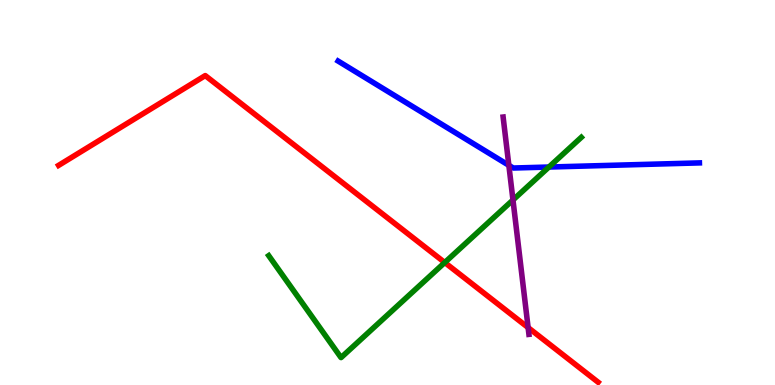[{'lines': ['blue', 'red'], 'intersections': []}, {'lines': ['green', 'red'], 'intersections': [{'x': 5.74, 'y': 3.18}]}, {'lines': ['purple', 'red'], 'intersections': [{'x': 6.81, 'y': 1.49}]}, {'lines': ['blue', 'green'], 'intersections': [{'x': 7.08, 'y': 5.66}]}, {'lines': ['blue', 'purple'], 'intersections': [{'x': 6.57, 'y': 5.71}]}, {'lines': ['green', 'purple'], 'intersections': [{'x': 6.62, 'y': 4.81}]}]